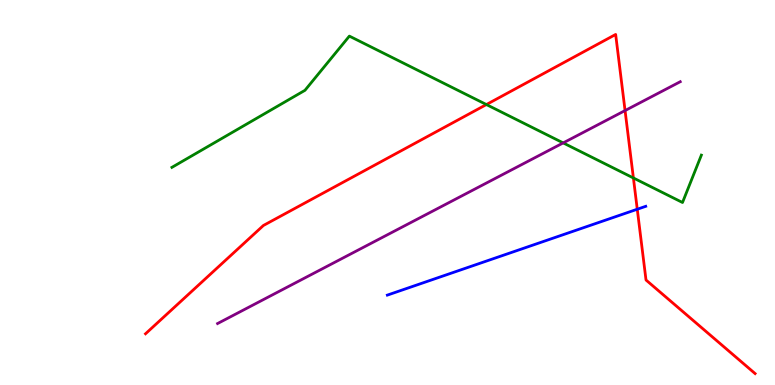[{'lines': ['blue', 'red'], 'intersections': [{'x': 8.22, 'y': 4.57}]}, {'lines': ['green', 'red'], 'intersections': [{'x': 6.28, 'y': 7.28}, {'x': 8.17, 'y': 5.38}]}, {'lines': ['purple', 'red'], 'intersections': [{'x': 8.07, 'y': 7.13}]}, {'lines': ['blue', 'green'], 'intersections': []}, {'lines': ['blue', 'purple'], 'intersections': []}, {'lines': ['green', 'purple'], 'intersections': [{'x': 7.27, 'y': 6.29}]}]